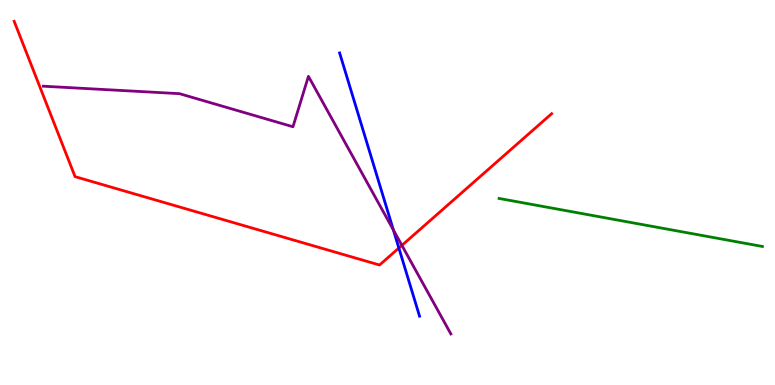[{'lines': ['blue', 'red'], 'intersections': [{'x': 5.15, 'y': 3.56}]}, {'lines': ['green', 'red'], 'intersections': []}, {'lines': ['purple', 'red'], 'intersections': [{'x': 5.19, 'y': 3.63}]}, {'lines': ['blue', 'green'], 'intersections': []}, {'lines': ['blue', 'purple'], 'intersections': [{'x': 5.08, 'y': 4.03}]}, {'lines': ['green', 'purple'], 'intersections': []}]